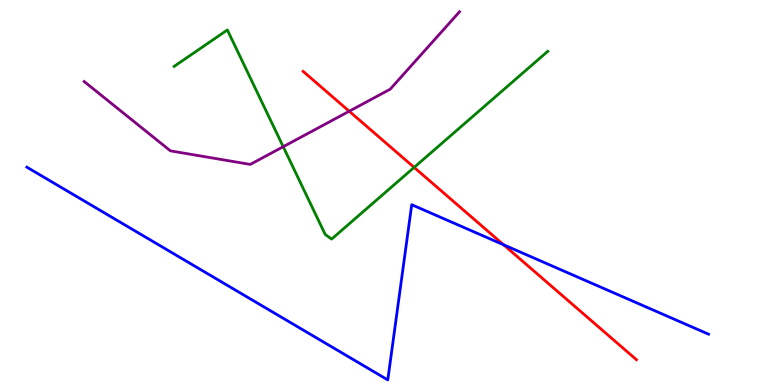[{'lines': ['blue', 'red'], 'intersections': [{'x': 6.5, 'y': 3.64}]}, {'lines': ['green', 'red'], 'intersections': [{'x': 5.34, 'y': 5.65}]}, {'lines': ['purple', 'red'], 'intersections': [{'x': 4.51, 'y': 7.11}]}, {'lines': ['blue', 'green'], 'intersections': []}, {'lines': ['blue', 'purple'], 'intersections': []}, {'lines': ['green', 'purple'], 'intersections': [{'x': 3.65, 'y': 6.19}]}]